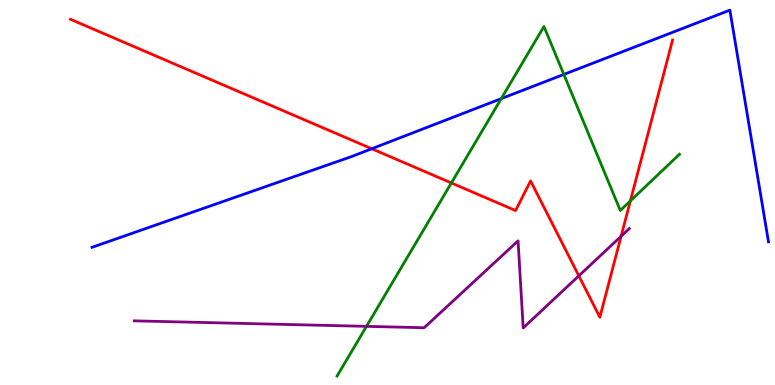[{'lines': ['blue', 'red'], 'intersections': [{'x': 4.8, 'y': 6.14}]}, {'lines': ['green', 'red'], 'intersections': [{'x': 5.82, 'y': 5.25}, {'x': 8.13, 'y': 4.78}]}, {'lines': ['purple', 'red'], 'intersections': [{'x': 7.47, 'y': 2.84}, {'x': 8.01, 'y': 3.86}]}, {'lines': ['blue', 'green'], 'intersections': [{'x': 6.47, 'y': 7.44}, {'x': 7.28, 'y': 8.07}]}, {'lines': ['blue', 'purple'], 'intersections': []}, {'lines': ['green', 'purple'], 'intersections': [{'x': 4.73, 'y': 1.52}]}]